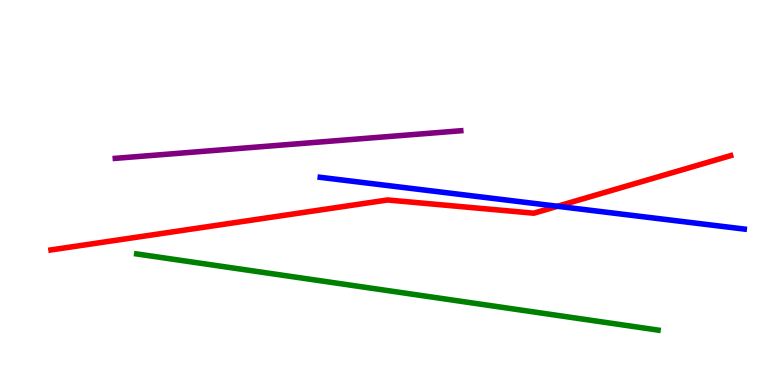[{'lines': ['blue', 'red'], 'intersections': [{'x': 7.19, 'y': 4.64}]}, {'lines': ['green', 'red'], 'intersections': []}, {'lines': ['purple', 'red'], 'intersections': []}, {'lines': ['blue', 'green'], 'intersections': []}, {'lines': ['blue', 'purple'], 'intersections': []}, {'lines': ['green', 'purple'], 'intersections': []}]